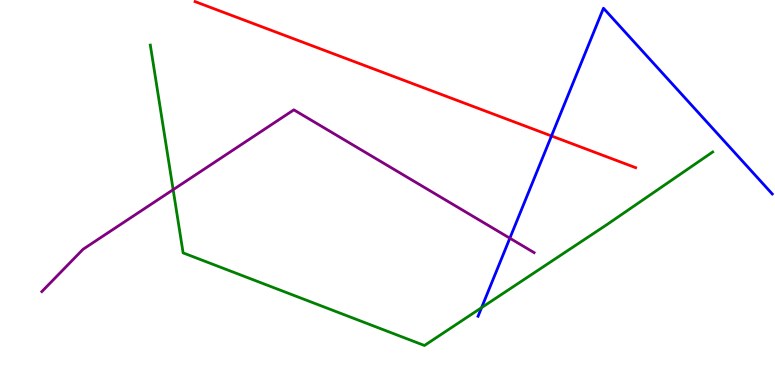[{'lines': ['blue', 'red'], 'intersections': [{'x': 7.12, 'y': 6.47}]}, {'lines': ['green', 'red'], 'intersections': []}, {'lines': ['purple', 'red'], 'intersections': []}, {'lines': ['blue', 'green'], 'intersections': [{'x': 6.21, 'y': 2.01}]}, {'lines': ['blue', 'purple'], 'intersections': [{'x': 6.58, 'y': 3.81}]}, {'lines': ['green', 'purple'], 'intersections': [{'x': 2.23, 'y': 5.07}]}]